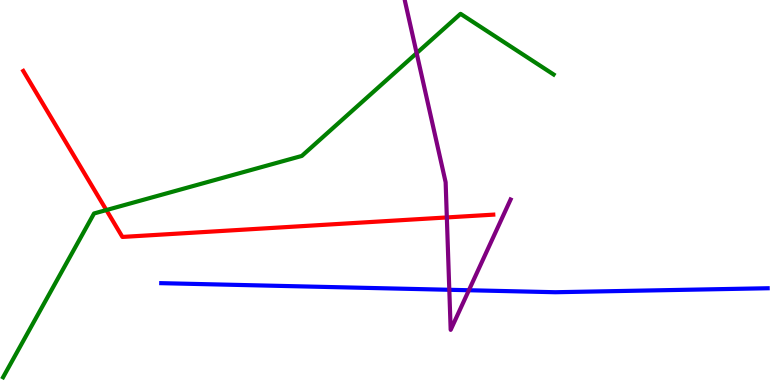[{'lines': ['blue', 'red'], 'intersections': []}, {'lines': ['green', 'red'], 'intersections': [{'x': 1.37, 'y': 4.54}]}, {'lines': ['purple', 'red'], 'intersections': [{'x': 5.77, 'y': 4.35}]}, {'lines': ['blue', 'green'], 'intersections': []}, {'lines': ['blue', 'purple'], 'intersections': [{'x': 5.8, 'y': 2.47}, {'x': 6.05, 'y': 2.46}]}, {'lines': ['green', 'purple'], 'intersections': [{'x': 5.38, 'y': 8.62}]}]